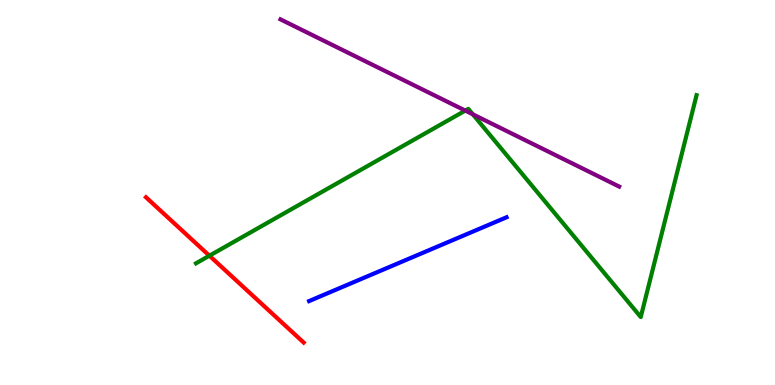[{'lines': ['blue', 'red'], 'intersections': []}, {'lines': ['green', 'red'], 'intersections': [{'x': 2.7, 'y': 3.36}]}, {'lines': ['purple', 'red'], 'intersections': []}, {'lines': ['blue', 'green'], 'intersections': []}, {'lines': ['blue', 'purple'], 'intersections': []}, {'lines': ['green', 'purple'], 'intersections': [{'x': 6.0, 'y': 7.13}, {'x': 6.1, 'y': 7.03}]}]